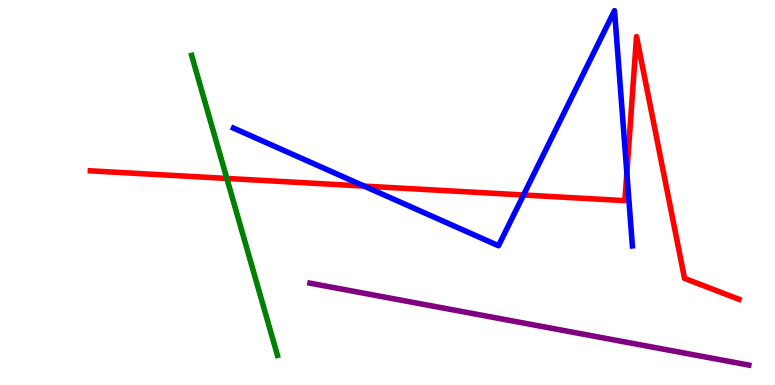[{'lines': ['blue', 'red'], 'intersections': [{'x': 4.7, 'y': 5.17}, {'x': 6.76, 'y': 4.94}, {'x': 8.09, 'y': 5.51}]}, {'lines': ['green', 'red'], 'intersections': [{'x': 2.93, 'y': 5.37}]}, {'lines': ['purple', 'red'], 'intersections': []}, {'lines': ['blue', 'green'], 'intersections': []}, {'lines': ['blue', 'purple'], 'intersections': []}, {'lines': ['green', 'purple'], 'intersections': []}]